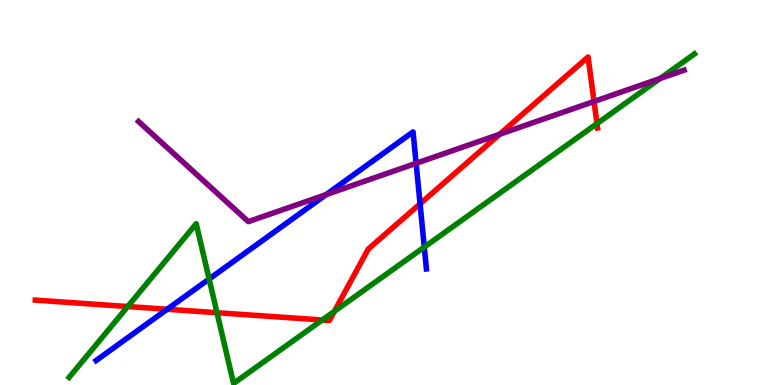[{'lines': ['blue', 'red'], 'intersections': [{'x': 2.16, 'y': 1.97}, {'x': 5.42, 'y': 4.71}]}, {'lines': ['green', 'red'], 'intersections': [{'x': 1.65, 'y': 2.04}, {'x': 2.8, 'y': 1.88}, {'x': 4.16, 'y': 1.69}, {'x': 4.31, 'y': 1.91}, {'x': 7.7, 'y': 6.79}]}, {'lines': ['purple', 'red'], 'intersections': [{'x': 6.45, 'y': 6.51}, {'x': 7.66, 'y': 7.36}]}, {'lines': ['blue', 'green'], 'intersections': [{'x': 2.7, 'y': 2.75}, {'x': 5.47, 'y': 3.58}]}, {'lines': ['blue', 'purple'], 'intersections': [{'x': 4.21, 'y': 4.95}, {'x': 5.37, 'y': 5.76}]}, {'lines': ['green', 'purple'], 'intersections': [{'x': 8.52, 'y': 7.96}]}]